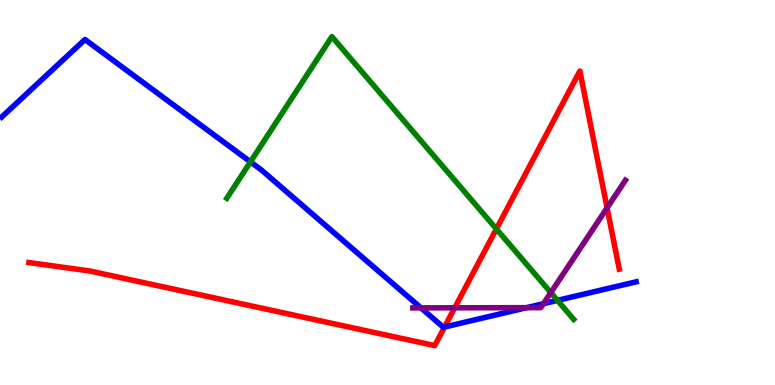[{'lines': ['blue', 'red'], 'intersections': [{'x': 5.74, 'y': 1.51}]}, {'lines': ['green', 'red'], 'intersections': [{'x': 6.4, 'y': 4.05}]}, {'lines': ['purple', 'red'], 'intersections': [{'x': 5.87, 'y': 2.0}, {'x': 7.83, 'y': 4.6}]}, {'lines': ['blue', 'green'], 'intersections': [{'x': 3.23, 'y': 5.8}, {'x': 7.19, 'y': 2.2}]}, {'lines': ['blue', 'purple'], 'intersections': [{'x': 5.43, 'y': 2.0}, {'x': 6.79, 'y': 2.01}, {'x': 7.01, 'y': 2.11}]}, {'lines': ['green', 'purple'], 'intersections': [{'x': 7.11, 'y': 2.4}]}]